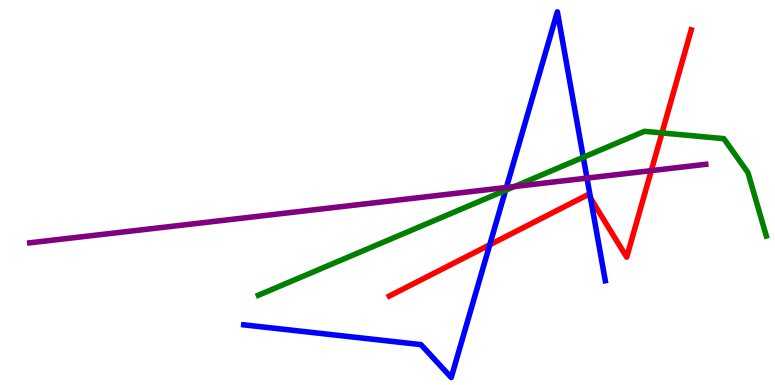[{'lines': ['blue', 'red'], 'intersections': [{'x': 6.32, 'y': 3.64}, {'x': 7.62, 'y': 4.85}]}, {'lines': ['green', 'red'], 'intersections': [{'x': 8.54, 'y': 6.55}]}, {'lines': ['purple', 'red'], 'intersections': [{'x': 8.4, 'y': 5.57}]}, {'lines': ['blue', 'green'], 'intersections': [{'x': 6.52, 'y': 5.06}, {'x': 7.53, 'y': 5.91}]}, {'lines': ['blue', 'purple'], 'intersections': [{'x': 6.53, 'y': 5.13}, {'x': 7.57, 'y': 5.37}]}, {'lines': ['green', 'purple'], 'intersections': [{'x': 6.64, 'y': 5.15}]}]